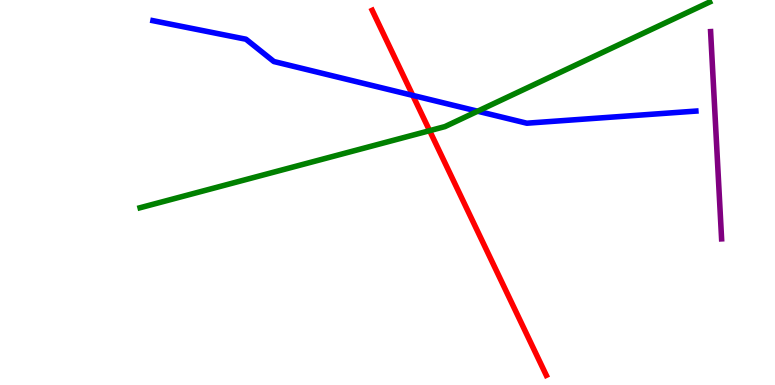[{'lines': ['blue', 'red'], 'intersections': [{'x': 5.33, 'y': 7.52}]}, {'lines': ['green', 'red'], 'intersections': [{'x': 5.54, 'y': 6.61}]}, {'lines': ['purple', 'red'], 'intersections': []}, {'lines': ['blue', 'green'], 'intersections': [{'x': 6.16, 'y': 7.11}]}, {'lines': ['blue', 'purple'], 'intersections': []}, {'lines': ['green', 'purple'], 'intersections': []}]